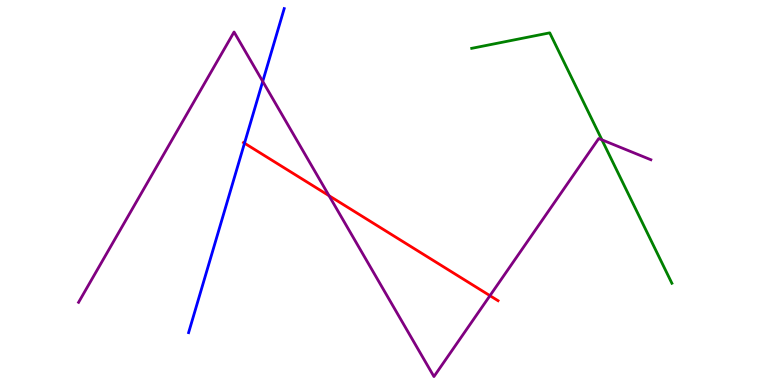[{'lines': ['blue', 'red'], 'intersections': [{'x': 3.15, 'y': 6.28}]}, {'lines': ['green', 'red'], 'intersections': []}, {'lines': ['purple', 'red'], 'intersections': [{'x': 4.25, 'y': 4.92}, {'x': 6.32, 'y': 2.32}]}, {'lines': ['blue', 'green'], 'intersections': []}, {'lines': ['blue', 'purple'], 'intersections': [{'x': 3.39, 'y': 7.89}]}, {'lines': ['green', 'purple'], 'intersections': [{'x': 7.77, 'y': 6.37}]}]